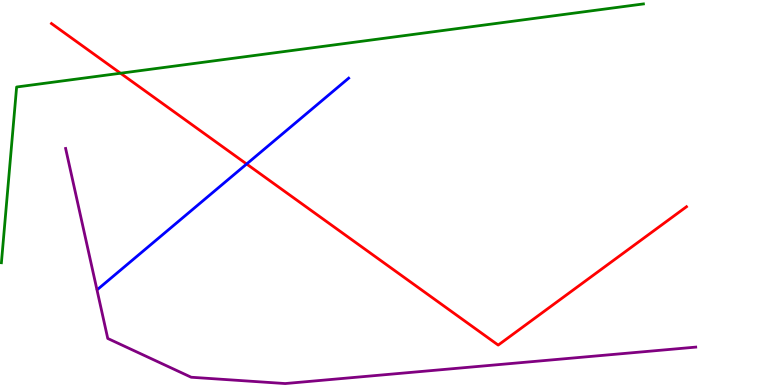[{'lines': ['blue', 'red'], 'intersections': [{'x': 3.18, 'y': 5.74}]}, {'lines': ['green', 'red'], 'intersections': [{'x': 1.55, 'y': 8.1}]}, {'lines': ['purple', 'red'], 'intersections': []}, {'lines': ['blue', 'green'], 'intersections': []}, {'lines': ['blue', 'purple'], 'intersections': []}, {'lines': ['green', 'purple'], 'intersections': []}]